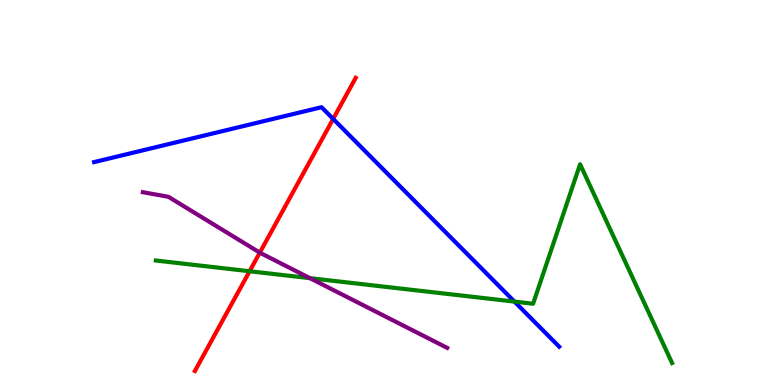[{'lines': ['blue', 'red'], 'intersections': [{'x': 4.3, 'y': 6.91}]}, {'lines': ['green', 'red'], 'intersections': [{'x': 3.22, 'y': 2.95}]}, {'lines': ['purple', 'red'], 'intersections': [{'x': 3.35, 'y': 3.44}]}, {'lines': ['blue', 'green'], 'intersections': [{'x': 6.64, 'y': 2.17}]}, {'lines': ['blue', 'purple'], 'intersections': []}, {'lines': ['green', 'purple'], 'intersections': [{'x': 4.0, 'y': 2.77}]}]